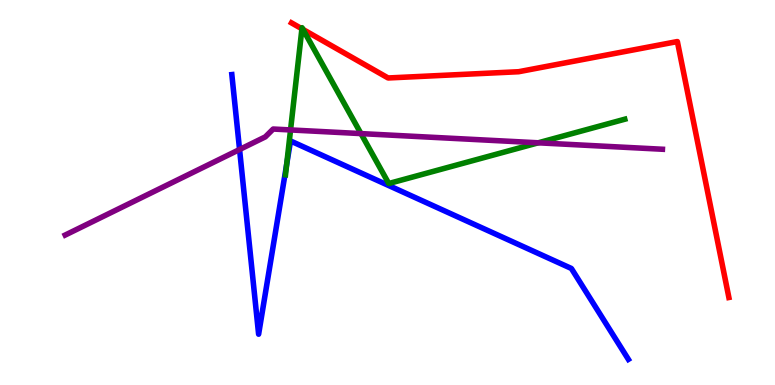[{'lines': ['blue', 'red'], 'intersections': []}, {'lines': ['green', 'red'], 'intersections': [{'x': 3.9, 'y': 9.25}, {'x': 3.91, 'y': 9.24}]}, {'lines': ['purple', 'red'], 'intersections': []}, {'lines': ['blue', 'green'], 'intersections': [{'x': 3.7, 'y': 5.74}]}, {'lines': ['blue', 'purple'], 'intersections': [{'x': 3.09, 'y': 6.12}]}, {'lines': ['green', 'purple'], 'intersections': [{'x': 3.75, 'y': 6.62}, {'x': 4.66, 'y': 6.53}, {'x': 6.94, 'y': 6.29}]}]